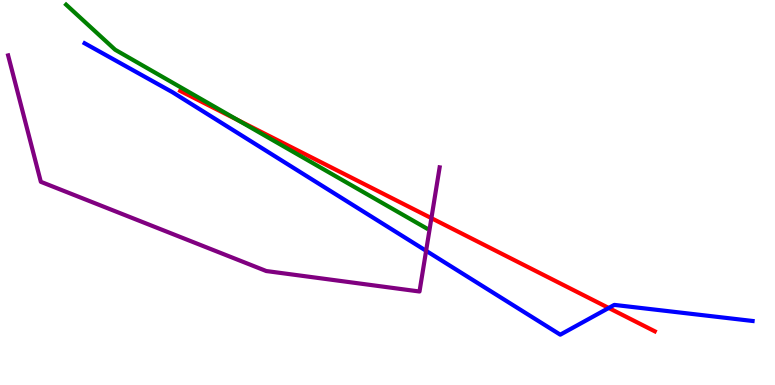[{'lines': ['blue', 'red'], 'intersections': [{'x': 7.85, 'y': 2.0}]}, {'lines': ['green', 'red'], 'intersections': [{'x': 3.07, 'y': 6.88}]}, {'lines': ['purple', 'red'], 'intersections': [{'x': 5.57, 'y': 4.33}]}, {'lines': ['blue', 'green'], 'intersections': []}, {'lines': ['blue', 'purple'], 'intersections': [{'x': 5.5, 'y': 3.49}]}, {'lines': ['green', 'purple'], 'intersections': []}]